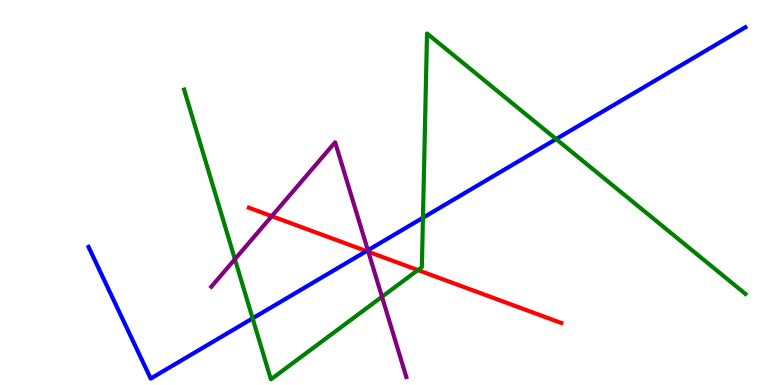[{'lines': ['blue', 'red'], 'intersections': [{'x': 4.73, 'y': 3.48}]}, {'lines': ['green', 'red'], 'intersections': [{'x': 5.39, 'y': 2.99}]}, {'lines': ['purple', 'red'], 'intersections': [{'x': 3.51, 'y': 4.39}, {'x': 4.75, 'y': 3.46}]}, {'lines': ['blue', 'green'], 'intersections': [{'x': 3.26, 'y': 1.73}, {'x': 5.46, 'y': 4.34}, {'x': 7.18, 'y': 6.39}]}, {'lines': ['blue', 'purple'], 'intersections': [{'x': 4.75, 'y': 3.5}]}, {'lines': ['green', 'purple'], 'intersections': [{'x': 3.03, 'y': 3.27}, {'x': 4.93, 'y': 2.29}]}]